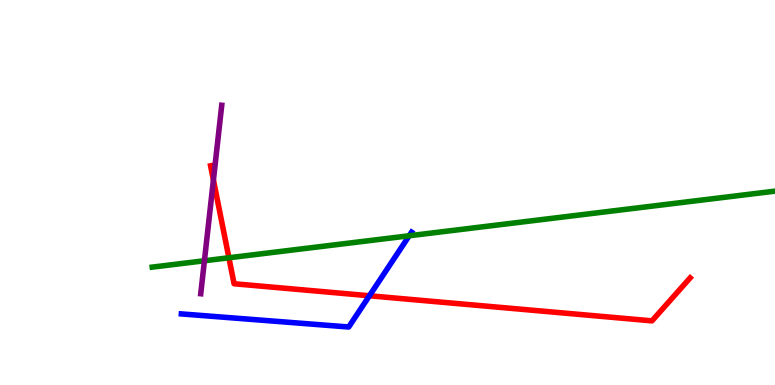[{'lines': ['blue', 'red'], 'intersections': [{'x': 4.77, 'y': 2.32}]}, {'lines': ['green', 'red'], 'intersections': [{'x': 2.95, 'y': 3.3}]}, {'lines': ['purple', 'red'], 'intersections': [{'x': 2.75, 'y': 5.32}]}, {'lines': ['blue', 'green'], 'intersections': [{'x': 5.28, 'y': 3.88}]}, {'lines': ['blue', 'purple'], 'intersections': []}, {'lines': ['green', 'purple'], 'intersections': [{'x': 2.64, 'y': 3.23}]}]